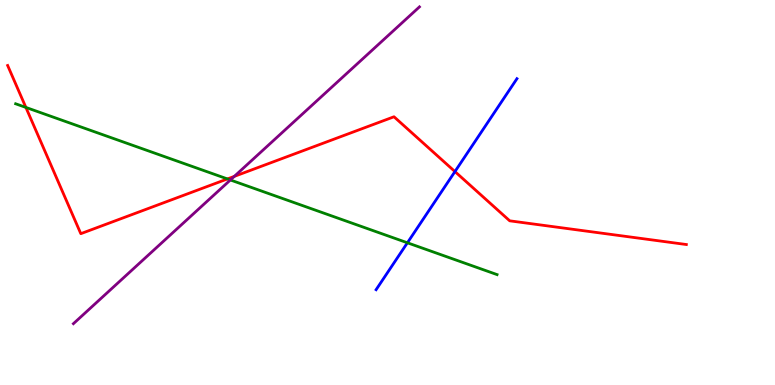[{'lines': ['blue', 'red'], 'intersections': [{'x': 5.87, 'y': 5.54}]}, {'lines': ['green', 'red'], 'intersections': [{'x': 0.334, 'y': 7.21}, {'x': 2.93, 'y': 5.35}]}, {'lines': ['purple', 'red'], 'intersections': [{'x': 3.02, 'y': 5.42}]}, {'lines': ['blue', 'green'], 'intersections': [{'x': 5.26, 'y': 3.69}]}, {'lines': ['blue', 'purple'], 'intersections': []}, {'lines': ['green', 'purple'], 'intersections': [{'x': 2.97, 'y': 5.33}]}]